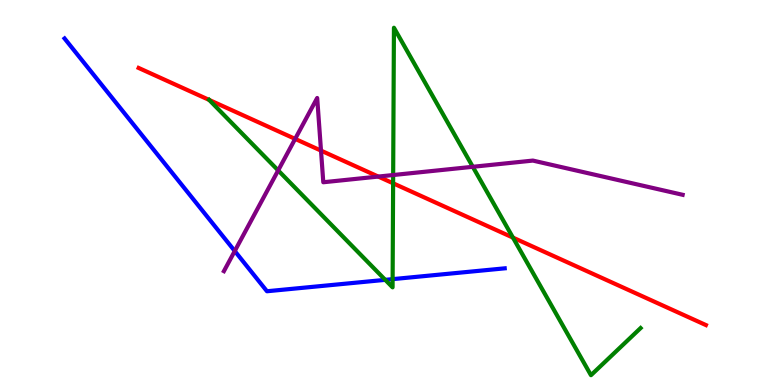[{'lines': ['blue', 'red'], 'intersections': []}, {'lines': ['green', 'red'], 'intersections': [{'x': 2.7, 'y': 7.4}, {'x': 5.07, 'y': 5.24}, {'x': 6.62, 'y': 3.83}]}, {'lines': ['purple', 'red'], 'intersections': [{'x': 3.81, 'y': 6.39}, {'x': 4.14, 'y': 6.09}, {'x': 4.88, 'y': 5.41}]}, {'lines': ['blue', 'green'], 'intersections': [{'x': 4.97, 'y': 2.73}, {'x': 5.07, 'y': 2.75}]}, {'lines': ['blue', 'purple'], 'intersections': [{'x': 3.03, 'y': 3.48}]}, {'lines': ['green', 'purple'], 'intersections': [{'x': 3.59, 'y': 5.57}, {'x': 5.07, 'y': 5.45}, {'x': 6.1, 'y': 5.67}]}]